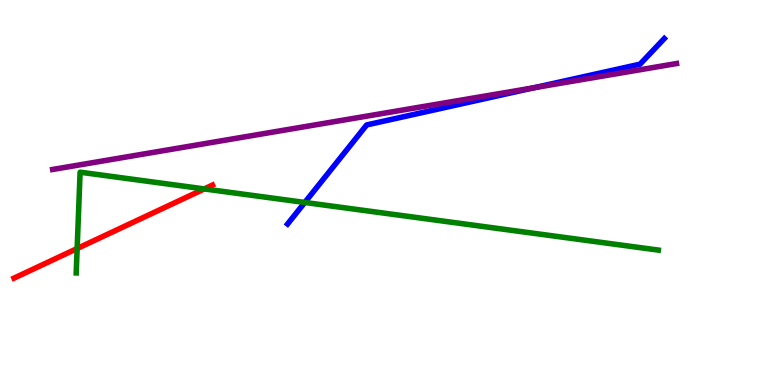[{'lines': ['blue', 'red'], 'intersections': []}, {'lines': ['green', 'red'], 'intersections': [{'x': 0.995, 'y': 3.54}, {'x': 2.64, 'y': 5.09}]}, {'lines': ['purple', 'red'], 'intersections': []}, {'lines': ['blue', 'green'], 'intersections': [{'x': 3.93, 'y': 4.74}]}, {'lines': ['blue', 'purple'], 'intersections': [{'x': 6.89, 'y': 7.72}]}, {'lines': ['green', 'purple'], 'intersections': []}]